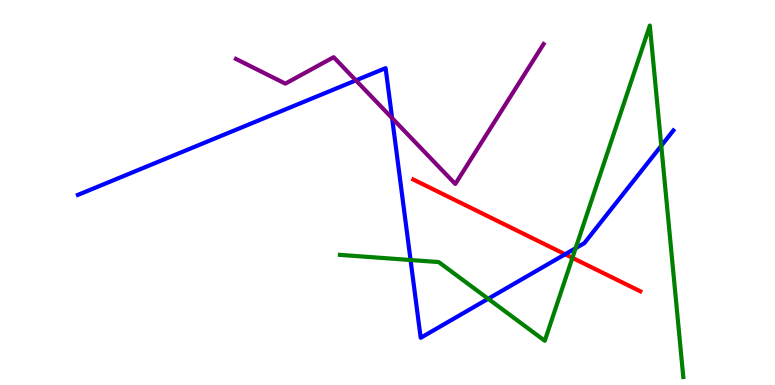[{'lines': ['blue', 'red'], 'intersections': [{'x': 7.29, 'y': 3.4}]}, {'lines': ['green', 'red'], 'intersections': [{'x': 7.39, 'y': 3.3}]}, {'lines': ['purple', 'red'], 'intersections': []}, {'lines': ['blue', 'green'], 'intersections': [{'x': 5.3, 'y': 3.25}, {'x': 6.3, 'y': 2.24}, {'x': 7.43, 'y': 3.55}, {'x': 8.53, 'y': 6.21}]}, {'lines': ['blue', 'purple'], 'intersections': [{'x': 4.59, 'y': 7.91}, {'x': 5.06, 'y': 6.93}]}, {'lines': ['green', 'purple'], 'intersections': []}]